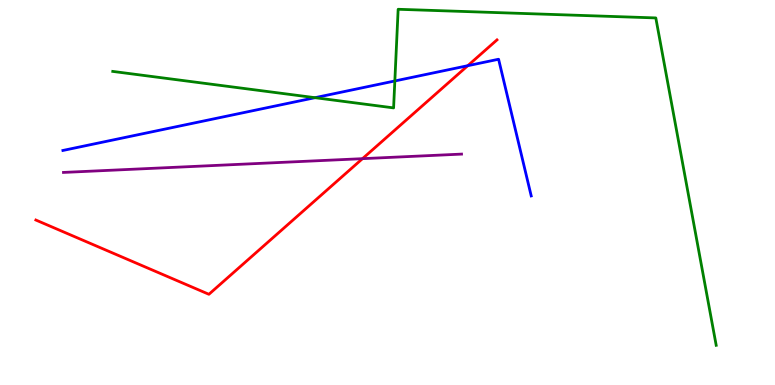[{'lines': ['blue', 'red'], 'intersections': [{'x': 6.04, 'y': 8.29}]}, {'lines': ['green', 'red'], 'intersections': []}, {'lines': ['purple', 'red'], 'intersections': [{'x': 4.68, 'y': 5.88}]}, {'lines': ['blue', 'green'], 'intersections': [{'x': 4.06, 'y': 7.46}, {'x': 5.09, 'y': 7.9}]}, {'lines': ['blue', 'purple'], 'intersections': []}, {'lines': ['green', 'purple'], 'intersections': []}]